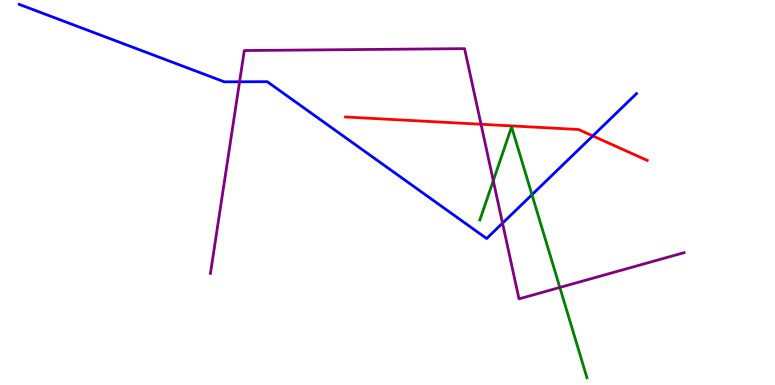[{'lines': ['blue', 'red'], 'intersections': [{'x': 7.65, 'y': 6.47}]}, {'lines': ['green', 'red'], 'intersections': []}, {'lines': ['purple', 'red'], 'intersections': [{'x': 6.21, 'y': 6.77}]}, {'lines': ['blue', 'green'], 'intersections': [{'x': 6.86, 'y': 4.94}]}, {'lines': ['blue', 'purple'], 'intersections': [{'x': 3.09, 'y': 7.88}, {'x': 6.48, 'y': 4.2}]}, {'lines': ['green', 'purple'], 'intersections': [{'x': 6.36, 'y': 5.31}, {'x': 7.22, 'y': 2.53}]}]